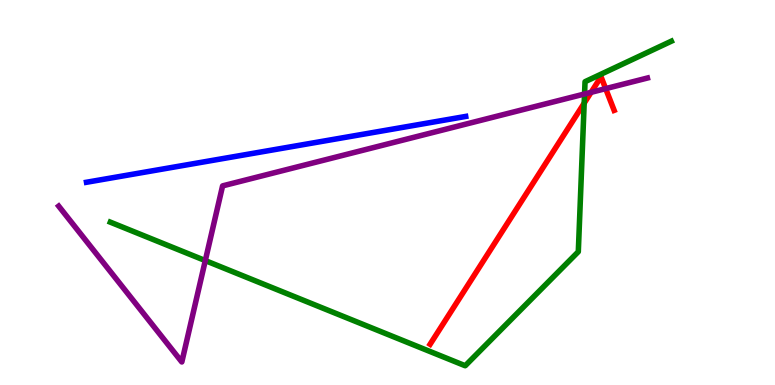[{'lines': ['blue', 'red'], 'intersections': []}, {'lines': ['green', 'red'], 'intersections': [{'x': 7.54, 'y': 7.32}]}, {'lines': ['purple', 'red'], 'intersections': [{'x': 7.63, 'y': 7.6}, {'x': 7.81, 'y': 7.7}]}, {'lines': ['blue', 'green'], 'intersections': []}, {'lines': ['blue', 'purple'], 'intersections': []}, {'lines': ['green', 'purple'], 'intersections': [{'x': 2.65, 'y': 3.23}, {'x': 7.54, 'y': 7.56}]}]